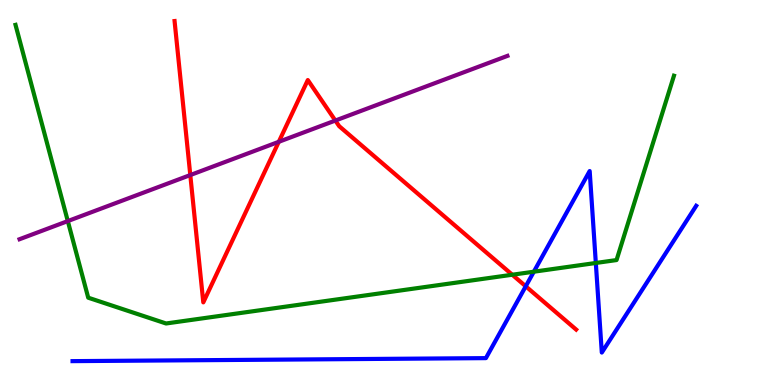[{'lines': ['blue', 'red'], 'intersections': [{'x': 6.78, 'y': 2.56}]}, {'lines': ['green', 'red'], 'intersections': [{'x': 6.61, 'y': 2.86}]}, {'lines': ['purple', 'red'], 'intersections': [{'x': 2.46, 'y': 5.45}, {'x': 3.6, 'y': 6.32}, {'x': 4.33, 'y': 6.87}]}, {'lines': ['blue', 'green'], 'intersections': [{'x': 6.89, 'y': 2.94}, {'x': 7.69, 'y': 3.17}]}, {'lines': ['blue', 'purple'], 'intersections': []}, {'lines': ['green', 'purple'], 'intersections': [{'x': 0.875, 'y': 4.26}]}]